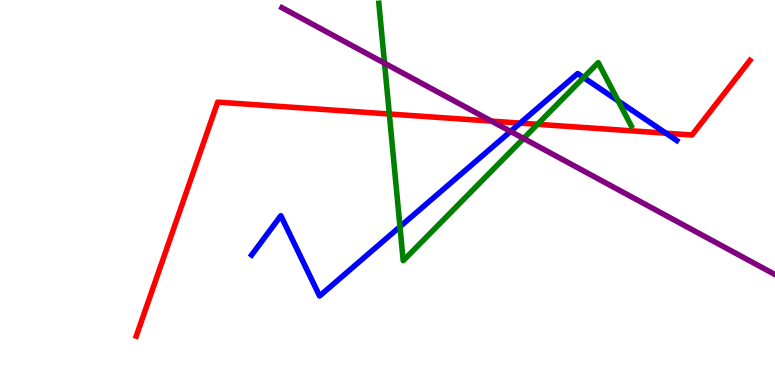[{'lines': ['blue', 'red'], 'intersections': [{'x': 6.71, 'y': 6.8}, {'x': 8.59, 'y': 6.54}]}, {'lines': ['green', 'red'], 'intersections': [{'x': 5.02, 'y': 7.04}, {'x': 6.94, 'y': 6.77}]}, {'lines': ['purple', 'red'], 'intersections': [{'x': 6.34, 'y': 6.85}]}, {'lines': ['blue', 'green'], 'intersections': [{'x': 5.16, 'y': 4.11}, {'x': 7.53, 'y': 7.99}, {'x': 7.98, 'y': 7.38}]}, {'lines': ['blue', 'purple'], 'intersections': [{'x': 6.59, 'y': 6.59}]}, {'lines': ['green', 'purple'], 'intersections': [{'x': 4.96, 'y': 8.36}, {'x': 6.76, 'y': 6.4}]}]